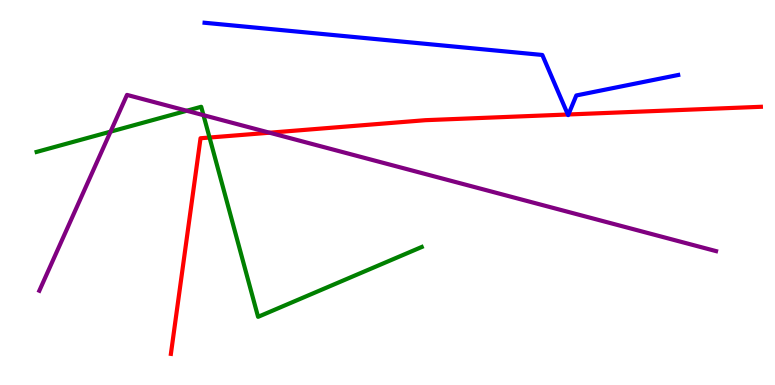[{'lines': ['blue', 'red'], 'intersections': [{'x': 7.33, 'y': 7.03}, {'x': 7.33, 'y': 7.03}]}, {'lines': ['green', 'red'], 'intersections': [{'x': 2.7, 'y': 6.43}]}, {'lines': ['purple', 'red'], 'intersections': [{'x': 3.48, 'y': 6.55}]}, {'lines': ['blue', 'green'], 'intersections': []}, {'lines': ['blue', 'purple'], 'intersections': []}, {'lines': ['green', 'purple'], 'intersections': [{'x': 1.43, 'y': 6.58}, {'x': 2.41, 'y': 7.12}, {'x': 2.63, 'y': 7.01}]}]